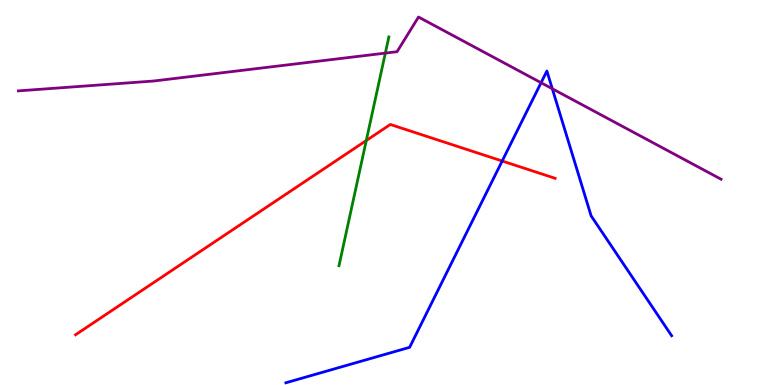[{'lines': ['blue', 'red'], 'intersections': [{'x': 6.48, 'y': 5.82}]}, {'lines': ['green', 'red'], 'intersections': [{'x': 4.73, 'y': 6.35}]}, {'lines': ['purple', 'red'], 'intersections': []}, {'lines': ['blue', 'green'], 'intersections': []}, {'lines': ['blue', 'purple'], 'intersections': [{'x': 6.98, 'y': 7.85}, {'x': 7.13, 'y': 7.69}]}, {'lines': ['green', 'purple'], 'intersections': [{'x': 4.97, 'y': 8.62}]}]